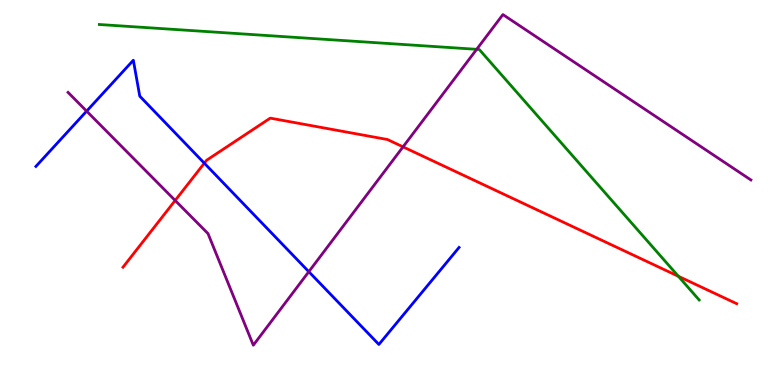[{'lines': ['blue', 'red'], 'intersections': [{'x': 2.64, 'y': 5.76}]}, {'lines': ['green', 'red'], 'intersections': [{'x': 8.75, 'y': 2.82}]}, {'lines': ['purple', 'red'], 'intersections': [{'x': 2.26, 'y': 4.79}, {'x': 5.2, 'y': 6.19}]}, {'lines': ['blue', 'green'], 'intersections': []}, {'lines': ['blue', 'purple'], 'intersections': [{'x': 1.12, 'y': 7.11}, {'x': 3.98, 'y': 2.94}]}, {'lines': ['green', 'purple'], 'intersections': [{'x': 6.15, 'y': 8.72}]}]